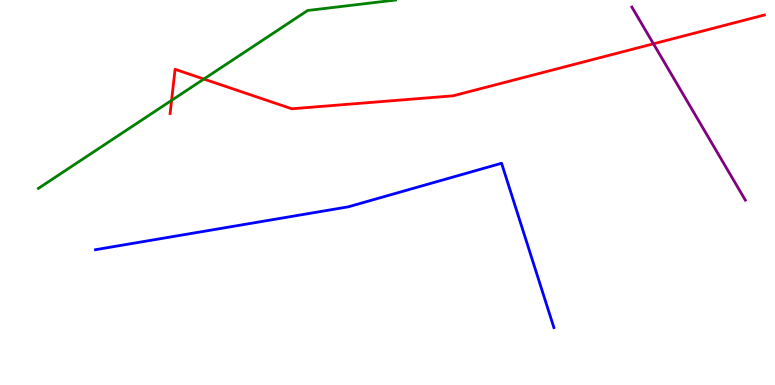[{'lines': ['blue', 'red'], 'intersections': []}, {'lines': ['green', 'red'], 'intersections': [{'x': 2.21, 'y': 7.39}, {'x': 2.63, 'y': 7.95}]}, {'lines': ['purple', 'red'], 'intersections': [{'x': 8.43, 'y': 8.86}]}, {'lines': ['blue', 'green'], 'intersections': []}, {'lines': ['blue', 'purple'], 'intersections': []}, {'lines': ['green', 'purple'], 'intersections': []}]